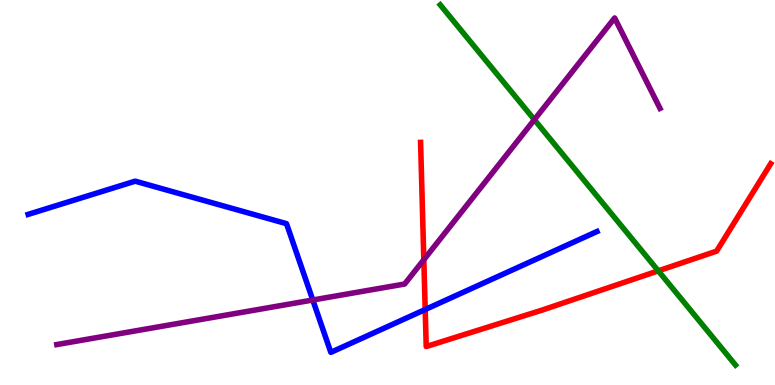[{'lines': ['blue', 'red'], 'intersections': [{'x': 5.49, 'y': 1.96}]}, {'lines': ['green', 'red'], 'intersections': [{'x': 8.49, 'y': 2.96}]}, {'lines': ['purple', 'red'], 'intersections': [{'x': 5.47, 'y': 3.25}]}, {'lines': ['blue', 'green'], 'intersections': []}, {'lines': ['blue', 'purple'], 'intersections': [{'x': 4.04, 'y': 2.21}]}, {'lines': ['green', 'purple'], 'intersections': [{'x': 6.89, 'y': 6.89}]}]